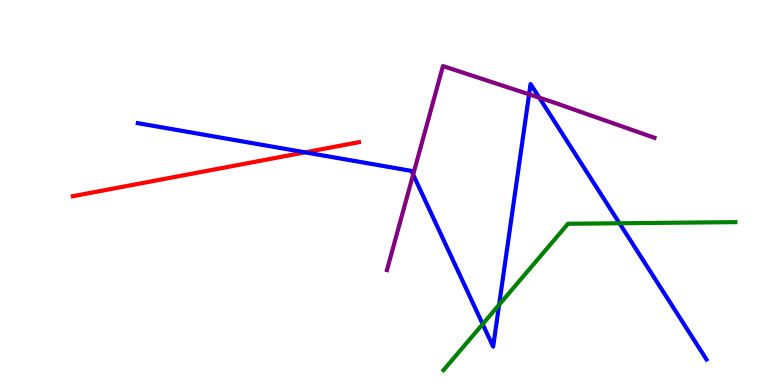[{'lines': ['blue', 'red'], 'intersections': [{'x': 3.94, 'y': 6.04}]}, {'lines': ['green', 'red'], 'intersections': []}, {'lines': ['purple', 'red'], 'intersections': []}, {'lines': ['blue', 'green'], 'intersections': [{'x': 6.23, 'y': 1.58}, {'x': 6.44, 'y': 2.08}, {'x': 7.99, 'y': 4.2}]}, {'lines': ['blue', 'purple'], 'intersections': [{'x': 5.33, 'y': 5.46}, {'x': 6.83, 'y': 7.55}, {'x': 6.96, 'y': 7.46}]}, {'lines': ['green', 'purple'], 'intersections': []}]